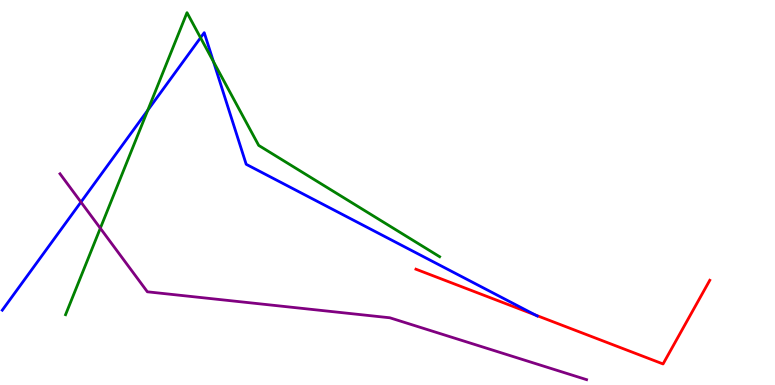[{'lines': ['blue', 'red'], 'intersections': [{'x': 6.91, 'y': 1.82}]}, {'lines': ['green', 'red'], 'intersections': []}, {'lines': ['purple', 'red'], 'intersections': []}, {'lines': ['blue', 'green'], 'intersections': [{'x': 1.91, 'y': 7.14}, {'x': 2.59, 'y': 9.02}, {'x': 2.75, 'y': 8.4}]}, {'lines': ['blue', 'purple'], 'intersections': [{'x': 1.04, 'y': 4.75}]}, {'lines': ['green', 'purple'], 'intersections': [{'x': 1.29, 'y': 4.07}]}]